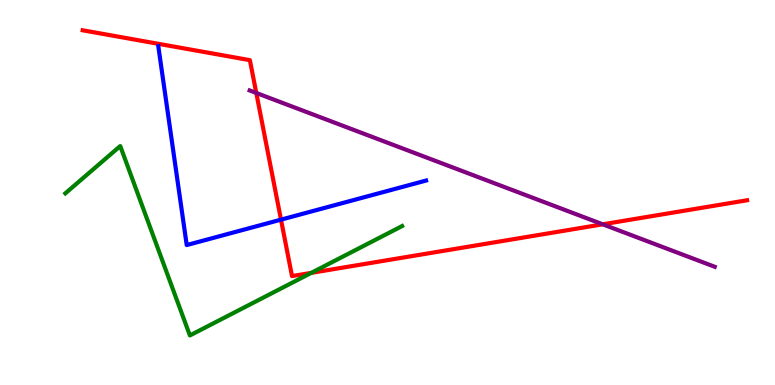[{'lines': ['blue', 'red'], 'intersections': [{'x': 3.63, 'y': 4.29}]}, {'lines': ['green', 'red'], 'intersections': [{'x': 4.02, 'y': 2.91}]}, {'lines': ['purple', 'red'], 'intersections': [{'x': 3.31, 'y': 7.59}, {'x': 7.78, 'y': 4.17}]}, {'lines': ['blue', 'green'], 'intersections': []}, {'lines': ['blue', 'purple'], 'intersections': []}, {'lines': ['green', 'purple'], 'intersections': []}]